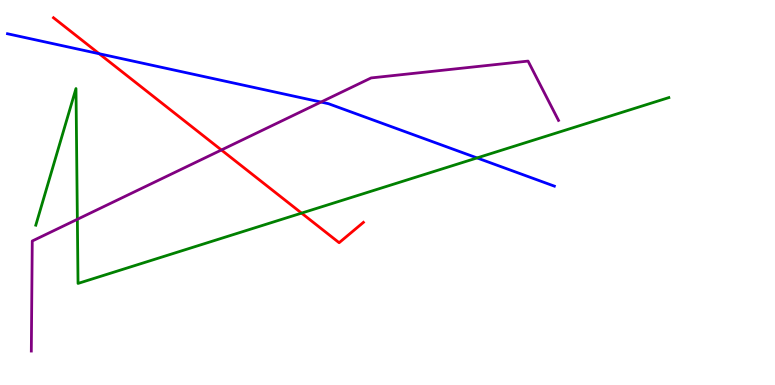[{'lines': ['blue', 'red'], 'intersections': [{'x': 1.28, 'y': 8.6}]}, {'lines': ['green', 'red'], 'intersections': [{'x': 3.89, 'y': 4.46}]}, {'lines': ['purple', 'red'], 'intersections': [{'x': 2.86, 'y': 6.1}]}, {'lines': ['blue', 'green'], 'intersections': [{'x': 6.16, 'y': 5.9}]}, {'lines': ['blue', 'purple'], 'intersections': [{'x': 4.14, 'y': 7.35}]}, {'lines': ['green', 'purple'], 'intersections': [{'x': 0.998, 'y': 4.3}]}]